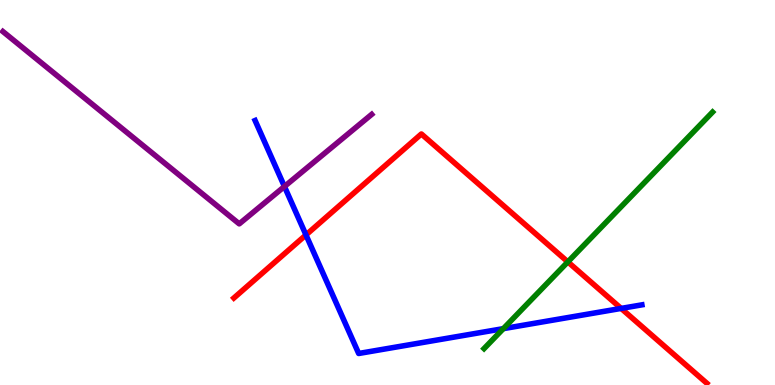[{'lines': ['blue', 'red'], 'intersections': [{'x': 3.95, 'y': 3.9}, {'x': 8.01, 'y': 1.99}]}, {'lines': ['green', 'red'], 'intersections': [{'x': 7.33, 'y': 3.2}]}, {'lines': ['purple', 'red'], 'intersections': []}, {'lines': ['blue', 'green'], 'intersections': [{'x': 6.49, 'y': 1.46}]}, {'lines': ['blue', 'purple'], 'intersections': [{'x': 3.67, 'y': 5.16}]}, {'lines': ['green', 'purple'], 'intersections': []}]